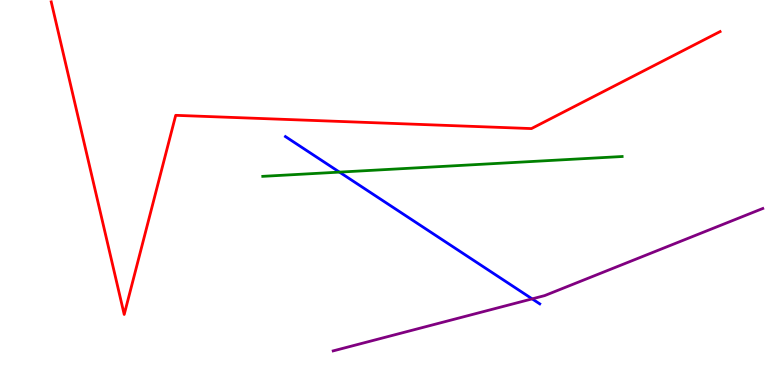[{'lines': ['blue', 'red'], 'intersections': []}, {'lines': ['green', 'red'], 'intersections': []}, {'lines': ['purple', 'red'], 'intersections': []}, {'lines': ['blue', 'green'], 'intersections': [{'x': 4.38, 'y': 5.53}]}, {'lines': ['blue', 'purple'], 'intersections': [{'x': 6.87, 'y': 2.24}]}, {'lines': ['green', 'purple'], 'intersections': []}]